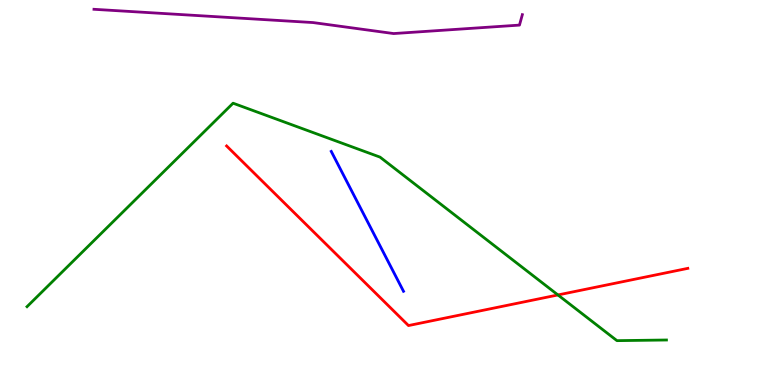[{'lines': ['blue', 'red'], 'intersections': []}, {'lines': ['green', 'red'], 'intersections': [{'x': 7.2, 'y': 2.34}]}, {'lines': ['purple', 'red'], 'intersections': []}, {'lines': ['blue', 'green'], 'intersections': []}, {'lines': ['blue', 'purple'], 'intersections': []}, {'lines': ['green', 'purple'], 'intersections': []}]